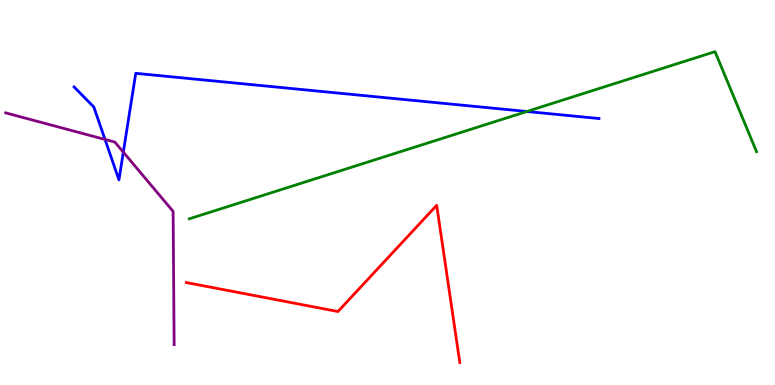[{'lines': ['blue', 'red'], 'intersections': []}, {'lines': ['green', 'red'], 'intersections': []}, {'lines': ['purple', 'red'], 'intersections': []}, {'lines': ['blue', 'green'], 'intersections': [{'x': 6.8, 'y': 7.1}]}, {'lines': ['blue', 'purple'], 'intersections': [{'x': 1.36, 'y': 6.38}, {'x': 1.59, 'y': 6.05}]}, {'lines': ['green', 'purple'], 'intersections': []}]